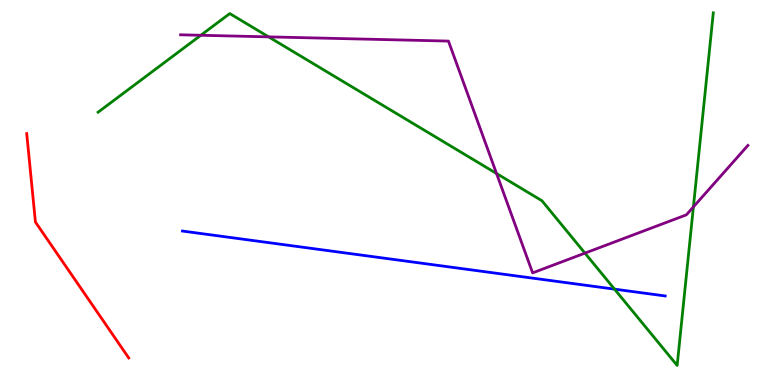[{'lines': ['blue', 'red'], 'intersections': []}, {'lines': ['green', 'red'], 'intersections': []}, {'lines': ['purple', 'red'], 'intersections': []}, {'lines': ['blue', 'green'], 'intersections': [{'x': 7.93, 'y': 2.49}]}, {'lines': ['blue', 'purple'], 'intersections': []}, {'lines': ['green', 'purple'], 'intersections': [{'x': 2.59, 'y': 9.08}, {'x': 3.47, 'y': 9.04}, {'x': 6.41, 'y': 5.49}, {'x': 7.55, 'y': 3.43}, {'x': 8.95, 'y': 4.63}]}]